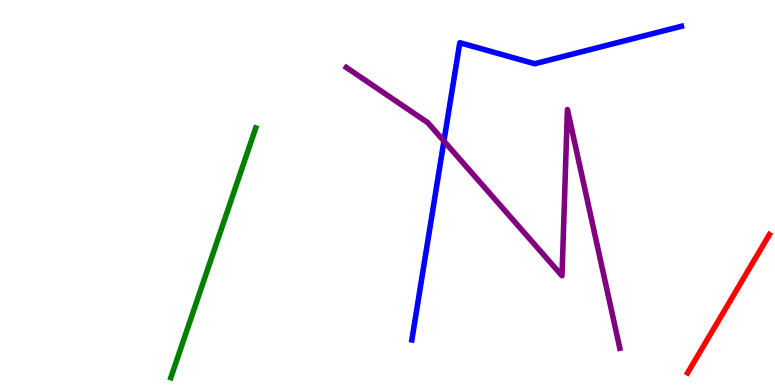[{'lines': ['blue', 'red'], 'intersections': []}, {'lines': ['green', 'red'], 'intersections': []}, {'lines': ['purple', 'red'], 'intersections': []}, {'lines': ['blue', 'green'], 'intersections': []}, {'lines': ['blue', 'purple'], 'intersections': [{'x': 5.73, 'y': 6.34}]}, {'lines': ['green', 'purple'], 'intersections': []}]